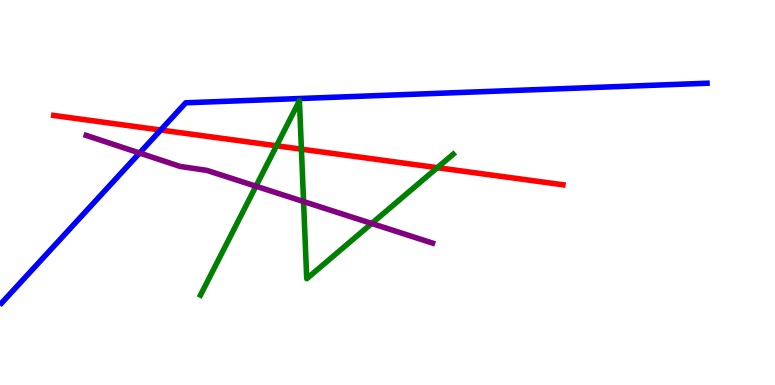[{'lines': ['blue', 'red'], 'intersections': [{'x': 2.07, 'y': 6.62}]}, {'lines': ['green', 'red'], 'intersections': [{'x': 3.57, 'y': 6.21}, {'x': 3.89, 'y': 6.13}, {'x': 5.64, 'y': 5.64}]}, {'lines': ['purple', 'red'], 'intersections': []}, {'lines': ['blue', 'green'], 'intersections': []}, {'lines': ['blue', 'purple'], 'intersections': [{'x': 1.8, 'y': 6.03}]}, {'lines': ['green', 'purple'], 'intersections': [{'x': 3.3, 'y': 5.16}, {'x': 3.92, 'y': 4.77}, {'x': 4.8, 'y': 4.2}]}]